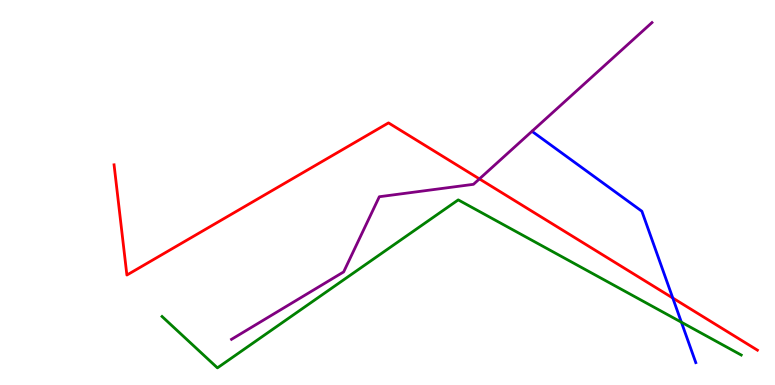[{'lines': ['blue', 'red'], 'intersections': [{'x': 8.68, 'y': 2.26}]}, {'lines': ['green', 'red'], 'intersections': []}, {'lines': ['purple', 'red'], 'intersections': [{'x': 6.19, 'y': 5.35}]}, {'lines': ['blue', 'green'], 'intersections': [{'x': 8.79, 'y': 1.63}]}, {'lines': ['blue', 'purple'], 'intersections': []}, {'lines': ['green', 'purple'], 'intersections': []}]